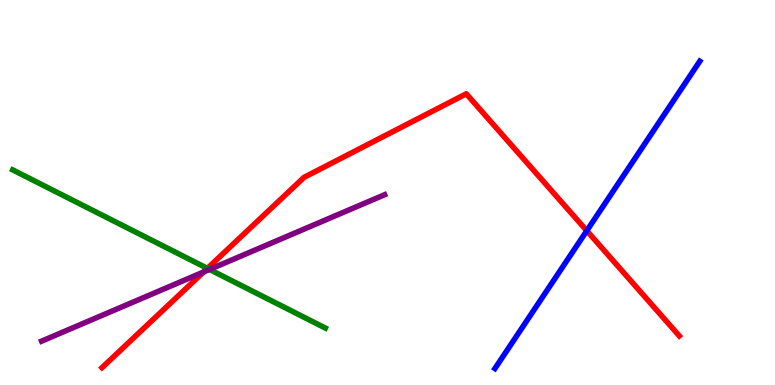[{'lines': ['blue', 'red'], 'intersections': [{'x': 7.57, 'y': 4.01}]}, {'lines': ['green', 'red'], 'intersections': [{'x': 2.68, 'y': 3.03}]}, {'lines': ['purple', 'red'], 'intersections': [{'x': 2.63, 'y': 2.93}]}, {'lines': ['blue', 'green'], 'intersections': []}, {'lines': ['blue', 'purple'], 'intersections': []}, {'lines': ['green', 'purple'], 'intersections': [{'x': 2.7, 'y': 3.0}]}]